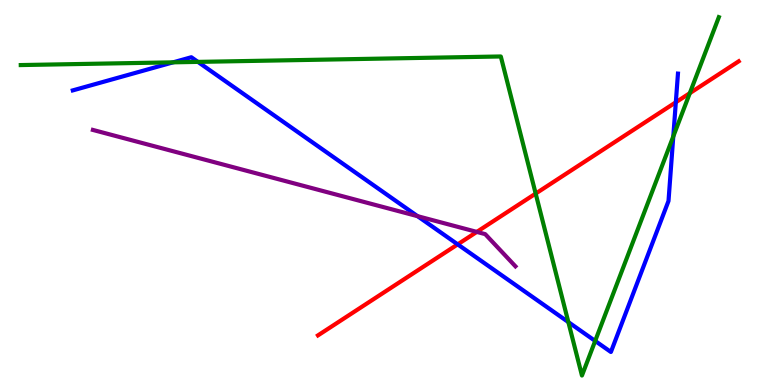[{'lines': ['blue', 'red'], 'intersections': [{'x': 5.91, 'y': 3.65}, {'x': 8.72, 'y': 7.34}]}, {'lines': ['green', 'red'], 'intersections': [{'x': 6.91, 'y': 4.97}, {'x': 8.9, 'y': 7.58}]}, {'lines': ['purple', 'red'], 'intersections': [{'x': 6.15, 'y': 3.98}]}, {'lines': ['blue', 'green'], 'intersections': [{'x': 2.23, 'y': 8.38}, {'x': 2.55, 'y': 8.39}, {'x': 7.33, 'y': 1.63}, {'x': 7.68, 'y': 1.14}, {'x': 8.69, 'y': 6.46}]}, {'lines': ['blue', 'purple'], 'intersections': [{'x': 5.39, 'y': 4.39}]}, {'lines': ['green', 'purple'], 'intersections': []}]